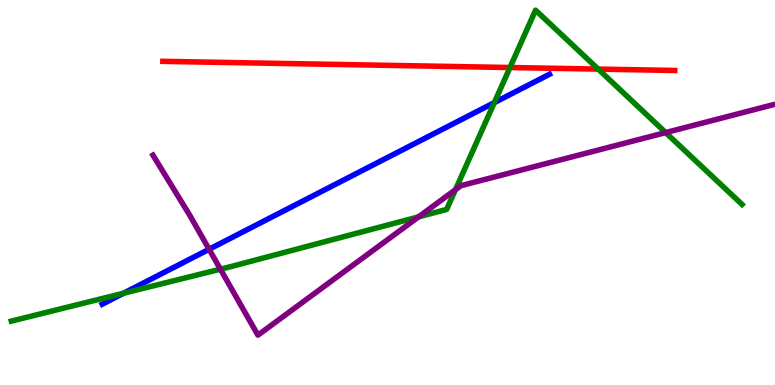[{'lines': ['blue', 'red'], 'intersections': []}, {'lines': ['green', 'red'], 'intersections': [{'x': 6.58, 'y': 8.25}, {'x': 7.72, 'y': 8.21}]}, {'lines': ['purple', 'red'], 'intersections': []}, {'lines': ['blue', 'green'], 'intersections': [{'x': 1.59, 'y': 2.38}, {'x': 6.38, 'y': 7.33}]}, {'lines': ['blue', 'purple'], 'intersections': [{'x': 2.7, 'y': 3.53}]}, {'lines': ['green', 'purple'], 'intersections': [{'x': 2.84, 'y': 3.01}, {'x': 5.4, 'y': 4.37}, {'x': 5.88, 'y': 5.07}, {'x': 8.59, 'y': 6.56}]}]